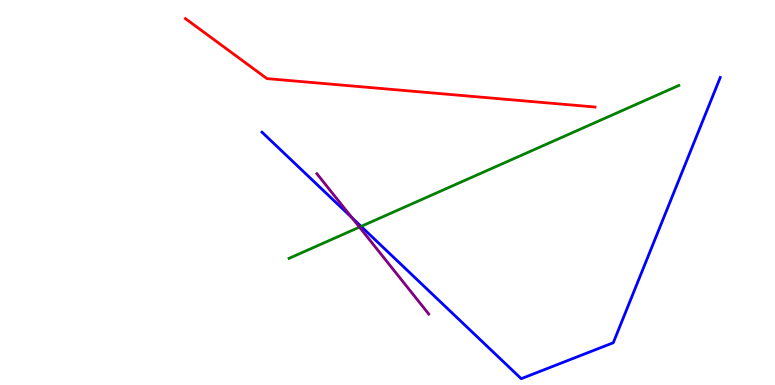[{'lines': ['blue', 'red'], 'intersections': []}, {'lines': ['green', 'red'], 'intersections': []}, {'lines': ['purple', 'red'], 'intersections': []}, {'lines': ['blue', 'green'], 'intersections': [{'x': 4.66, 'y': 4.12}]}, {'lines': ['blue', 'purple'], 'intersections': [{'x': 4.54, 'y': 4.34}]}, {'lines': ['green', 'purple'], 'intersections': [{'x': 4.64, 'y': 4.1}]}]